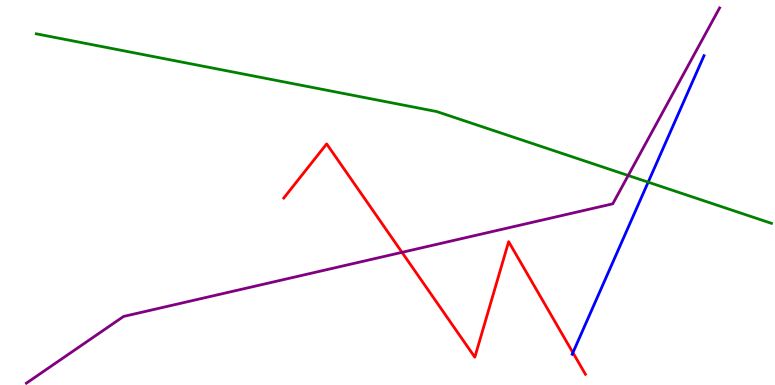[{'lines': ['blue', 'red'], 'intersections': [{'x': 7.39, 'y': 0.84}]}, {'lines': ['green', 'red'], 'intersections': []}, {'lines': ['purple', 'red'], 'intersections': [{'x': 5.19, 'y': 3.45}]}, {'lines': ['blue', 'green'], 'intersections': [{'x': 8.36, 'y': 5.27}]}, {'lines': ['blue', 'purple'], 'intersections': []}, {'lines': ['green', 'purple'], 'intersections': [{'x': 8.11, 'y': 5.44}]}]